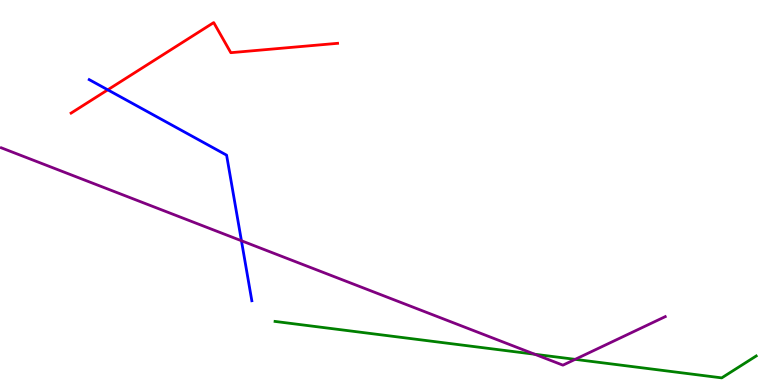[{'lines': ['blue', 'red'], 'intersections': [{'x': 1.39, 'y': 7.67}]}, {'lines': ['green', 'red'], 'intersections': []}, {'lines': ['purple', 'red'], 'intersections': []}, {'lines': ['blue', 'green'], 'intersections': []}, {'lines': ['blue', 'purple'], 'intersections': [{'x': 3.12, 'y': 3.75}]}, {'lines': ['green', 'purple'], 'intersections': [{'x': 6.9, 'y': 0.799}, {'x': 7.42, 'y': 0.666}]}]